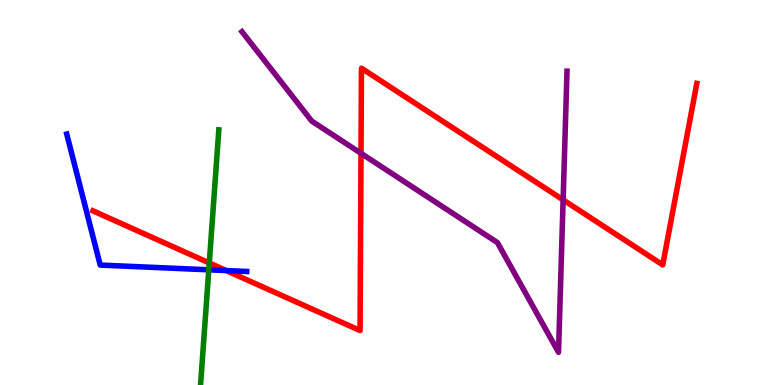[{'lines': ['blue', 'red'], 'intersections': [{'x': 2.92, 'y': 2.97}]}, {'lines': ['green', 'red'], 'intersections': [{'x': 2.7, 'y': 3.17}]}, {'lines': ['purple', 'red'], 'intersections': [{'x': 4.66, 'y': 6.02}, {'x': 7.27, 'y': 4.81}]}, {'lines': ['blue', 'green'], 'intersections': [{'x': 2.69, 'y': 2.99}]}, {'lines': ['blue', 'purple'], 'intersections': []}, {'lines': ['green', 'purple'], 'intersections': []}]